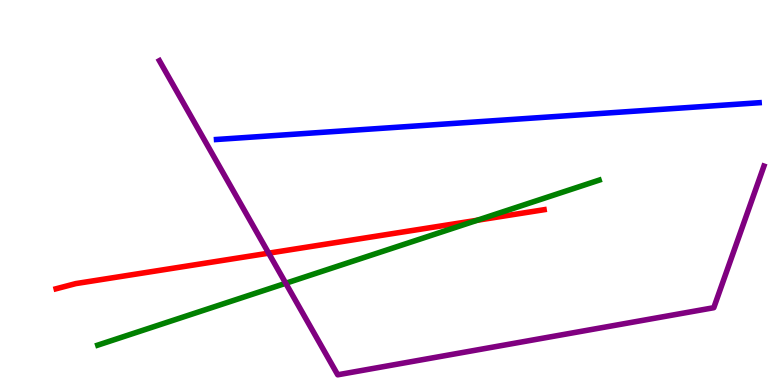[{'lines': ['blue', 'red'], 'intersections': []}, {'lines': ['green', 'red'], 'intersections': [{'x': 6.16, 'y': 4.28}]}, {'lines': ['purple', 'red'], 'intersections': [{'x': 3.47, 'y': 3.42}]}, {'lines': ['blue', 'green'], 'intersections': []}, {'lines': ['blue', 'purple'], 'intersections': []}, {'lines': ['green', 'purple'], 'intersections': [{'x': 3.69, 'y': 2.64}]}]